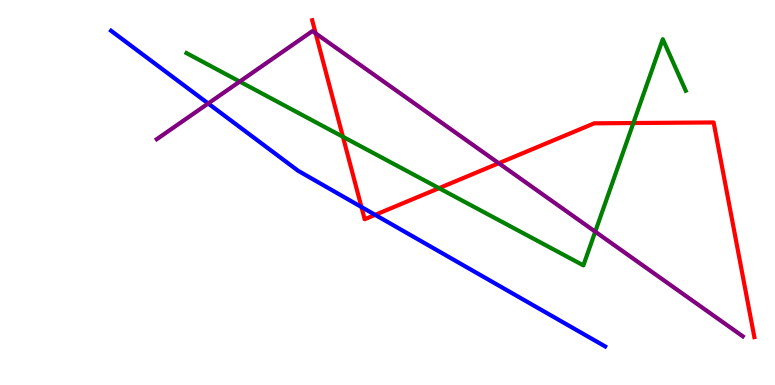[{'lines': ['blue', 'red'], 'intersections': [{'x': 4.66, 'y': 4.62}, {'x': 4.84, 'y': 4.42}]}, {'lines': ['green', 'red'], 'intersections': [{'x': 4.42, 'y': 6.45}, {'x': 5.66, 'y': 5.11}, {'x': 8.17, 'y': 6.8}]}, {'lines': ['purple', 'red'], 'intersections': [{'x': 4.07, 'y': 9.13}, {'x': 6.44, 'y': 5.76}]}, {'lines': ['blue', 'green'], 'intersections': []}, {'lines': ['blue', 'purple'], 'intersections': [{'x': 2.69, 'y': 7.31}]}, {'lines': ['green', 'purple'], 'intersections': [{'x': 3.09, 'y': 7.88}, {'x': 7.68, 'y': 3.98}]}]